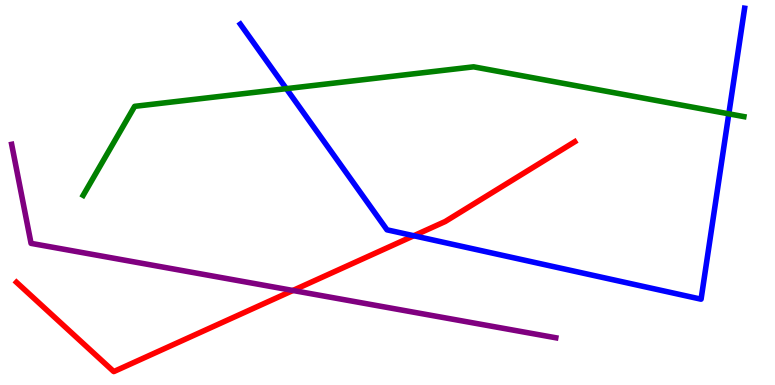[{'lines': ['blue', 'red'], 'intersections': [{'x': 5.34, 'y': 3.88}]}, {'lines': ['green', 'red'], 'intersections': []}, {'lines': ['purple', 'red'], 'intersections': [{'x': 3.78, 'y': 2.46}]}, {'lines': ['blue', 'green'], 'intersections': [{'x': 3.69, 'y': 7.7}, {'x': 9.4, 'y': 7.04}]}, {'lines': ['blue', 'purple'], 'intersections': []}, {'lines': ['green', 'purple'], 'intersections': []}]